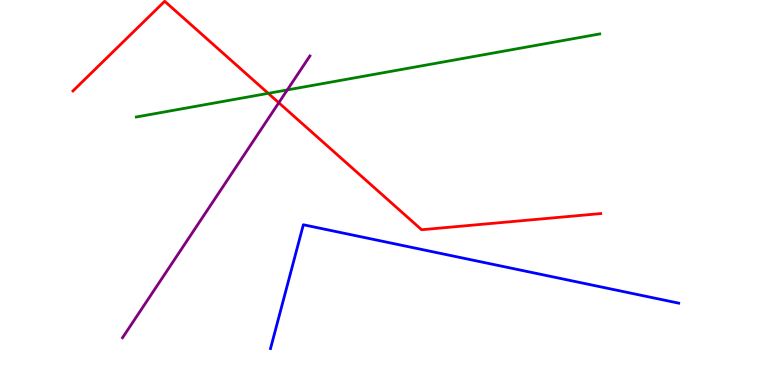[{'lines': ['blue', 'red'], 'intersections': []}, {'lines': ['green', 'red'], 'intersections': [{'x': 3.46, 'y': 7.58}]}, {'lines': ['purple', 'red'], 'intersections': [{'x': 3.6, 'y': 7.33}]}, {'lines': ['blue', 'green'], 'intersections': []}, {'lines': ['blue', 'purple'], 'intersections': []}, {'lines': ['green', 'purple'], 'intersections': [{'x': 3.71, 'y': 7.66}]}]